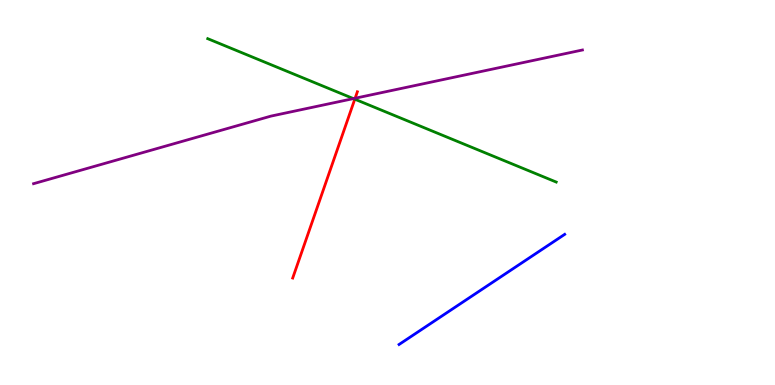[{'lines': ['blue', 'red'], 'intersections': []}, {'lines': ['green', 'red'], 'intersections': [{'x': 4.58, 'y': 7.42}]}, {'lines': ['purple', 'red'], 'intersections': [{'x': 4.58, 'y': 7.45}]}, {'lines': ['blue', 'green'], 'intersections': []}, {'lines': ['blue', 'purple'], 'intersections': []}, {'lines': ['green', 'purple'], 'intersections': [{'x': 4.56, 'y': 7.44}]}]